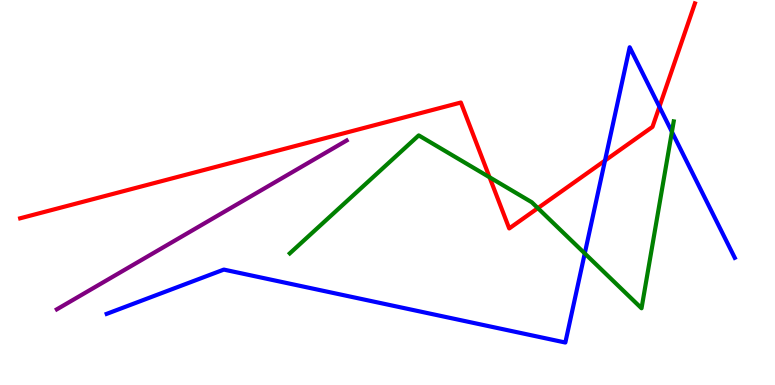[{'lines': ['blue', 'red'], 'intersections': [{'x': 7.81, 'y': 5.83}, {'x': 8.51, 'y': 7.23}]}, {'lines': ['green', 'red'], 'intersections': [{'x': 6.32, 'y': 5.4}, {'x': 6.94, 'y': 4.59}]}, {'lines': ['purple', 'red'], 'intersections': []}, {'lines': ['blue', 'green'], 'intersections': [{'x': 7.55, 'y': 3.42}, {'x': 8.67, 'y': 6.58}]}, {'lines': ['blue', 'purple'], 'intersections': []}, {'lines': ['green', 'purple'], 'intersections': []}]